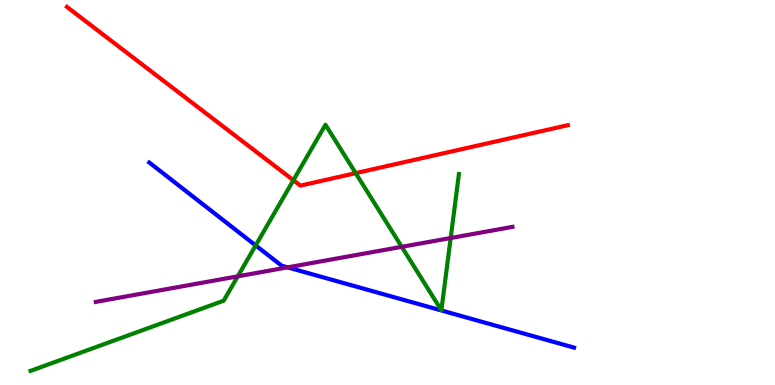[{'lines': ['blue', 'red'], 'intersections': []}, {'lines': ['green', 'red'], 'intersections': [{'x': 3.79, 'y': 5.32}, {'x': 4.59, 'y': 5.5}]}, {'lines': ['purple', 'red'], 'intersections': []}, {'lines': ['blue', 'green'], 'intersections': [{'x': 3.3, 'y': 3.63}]}, {'lines': ['blue', 'purple'], 'intersections': [{'x': 3.71, 'y': 3.06}]}, {'lines': ['green', 'purple'], 'intersections': [{'x': 3.07, 'y': 2.82}, {'x': 5.18, 'y': 3.59}, {'x': 5.82, 'y': 3.82}]}]